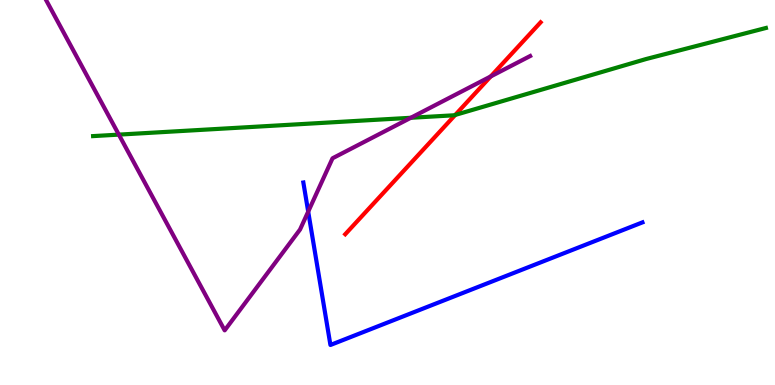[{'lines': ['blue', 'red'], 'intersections': []}, {'lines': ['green', 'red'], 'intersections': [{'x': 5.87, 'y': 7.01}]}, {'lines': ['purple', 'red'], 'intersections': [{'x': 6.33, 'y': 8.01}]}, {'lines': ['blue', 'green'], 'intersections': []}, {'lines': ['blue', 'purple'], 'intersections': [{'x': 3.98, 'y': 4.5}]}, {'lines': ['green', 'purple'], 'intersections': [{'x': 1.53, 'y': 6.5}, {'x': 5.3, 'y': 6.94}]}]